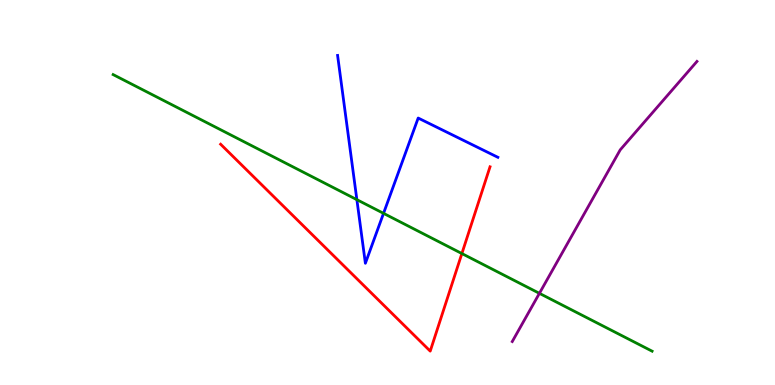[{'lines': ['blue', 'red'], 'intersections': []}, {'lines': ['green', 'red'], 'intersections': [{'x': 5.96, 'y': 3.41}]}, {'lines': ['purple', 'red'], 'intersections': []}, {'lines': ['blue', 'green'], 'intersections': [{'x': 4.6, 'y': 4.81}, {'x': 4.95, 'y': 4.46}]}, {'lines': ['blue', 'purple'], 'intersections': []}, {'lines': ['green', 'purple'], 'intersections': [{'x': 6.96, 'y': 2.38}]}]